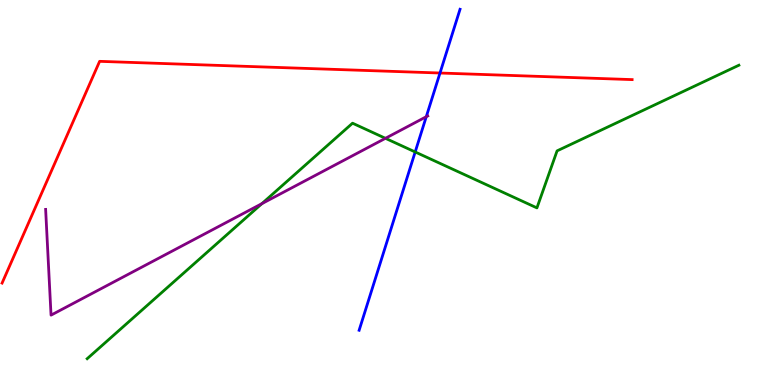[{'lines': ['blue', 'red'], 'intersections': [{'x': 5.68, 'y': 8.1}]}, {'lines': ['green', 'red'], 'intersections': []}, {'lines': ['purple', 'red'], 'intersections': []}, {'lines': ['blue', 'green'], 'intersections': [{'x': 5.36, 'y': 6.05}]}, {'lines': ['blue', 'purple'], 'intersections': [{'x': 5.5, 'y': 6.97}]}, {'lines': ['green', 'purple'], 'intersections': [{'x': 3.38, 'y': 4.71}, {'x': 4.97, 'y': 6.41}]}]